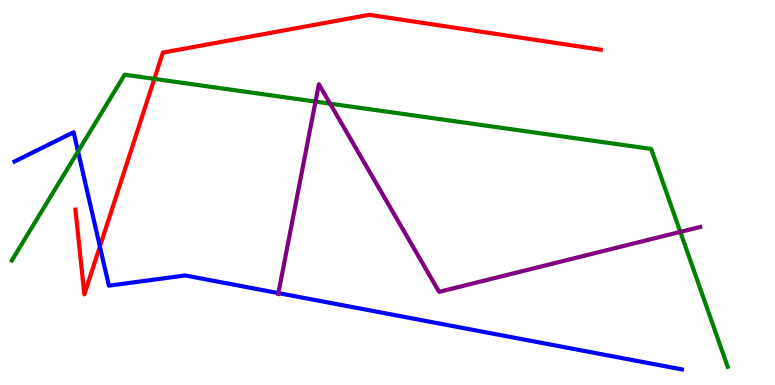[{'lines': ['blue', 'red'], 'intersections': [{'x': 1.29, 'y': 3.6}]}, {'lines': ['green', 'red'], 'intersections': [{'x': 1.99, 'y': 7.95}]}, {'lines': ['purple', 'red'], 'intersections': []}, {'lines': ['blue', 'green'], 'intersections': [{'x': 1.01, 'y': 6.07}]}, {'lines': ['blue', 'purple'], 'intersections': [{'x': 3.59, 'y': 2.39}]}, {'lines': ['green', 'purple'], 'intersections': [{'x': 4.07, 'y': 7.36}, {'x': 4.26, 'y': 7.31}, {'x': 8.78, 'y': 3.98}]}]